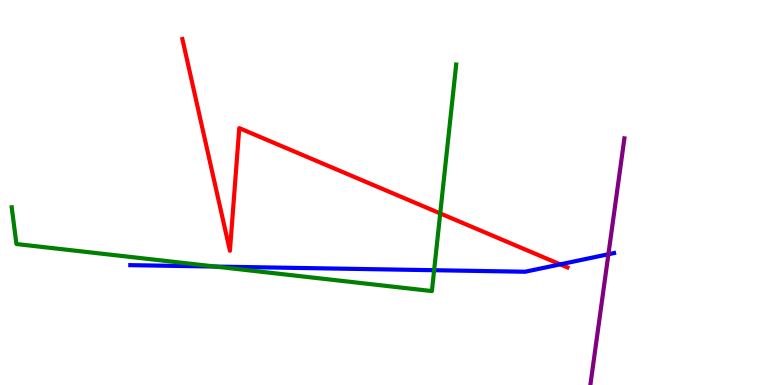[{'lines': ['blue', 'red'], 'intersections': [{'x': 7.23, 'y': 3.13}]}, {'lines': ['green', 'red'], 'intersections': [{'x': 5.68, 'y': 4.46}]}, {'lines': ['purple', 'red'], 'intersections': []}, {'lines': ['blue', 'green'], 'intersections': [{'x': 2.78, 'y': 3.08}, {'x': 5.6, 'y': 2.98}]}, {'lines': ['blue', 'purple'], 'intersections': [{'x': 7.85, 'y': 3.4}]}, {'lines': ['green', 'purple'], 'intersections': []}]